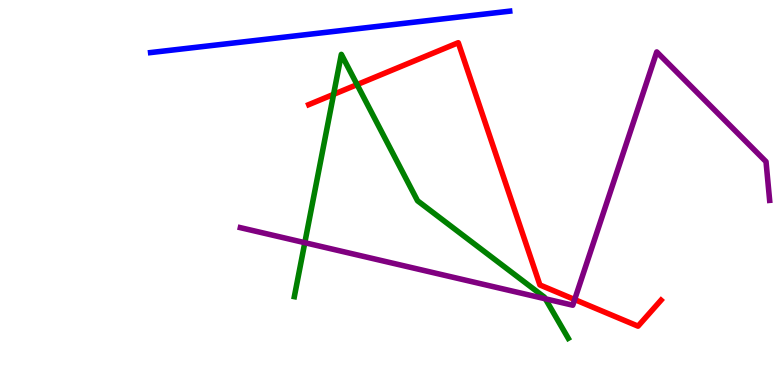[{'lines': ['blue', 'red'], 'intersections': []}, {'lines': ['green', 'red'], 'intersections': [{'x': 4.3, 'y': 7.55}, {'x': 4.61, 'y': 7.8}]}, {'lines': ['purple', 'red'], 'intersections': [{'x': 7.41, 'y': 2.22}]}, {'lines': ['blue', 'green'], 'intersections': []}, {'lines': ['blue', 'purple'], 'intersections': []}, {'lines': ['green', 'purple'], 'intersections': [{'x': 3.93, 'y': 3.7}, {'x': 7.04, 'y': 2.24}]}]